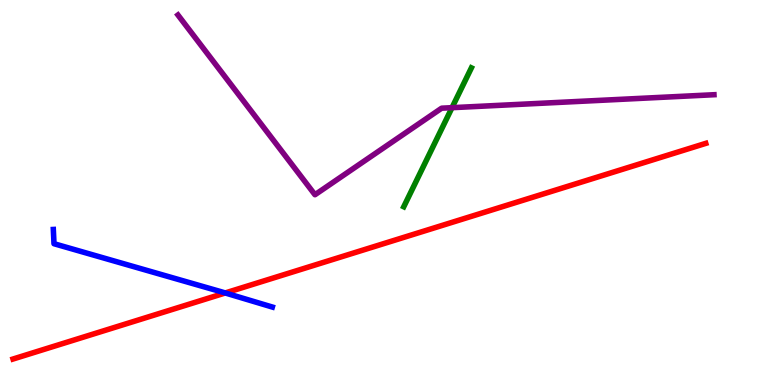[{'lines': ['blue', 'red'], 'intersections': [{'x': 2.91, 'y': 2.39}]}, {'lines': ['green', 'red'], 'intersections': []}, {'lines': ['purple', 'red'], 'intersections': []}, {'lines': ['blue', 'green'], 'intersections': []}, {'lines': ['blue', 'purple'], 'intersections': []}, {'lines': ['green', 'purple'], 'intersections': [{'x': 5.83, 'y': 7.2}]}]